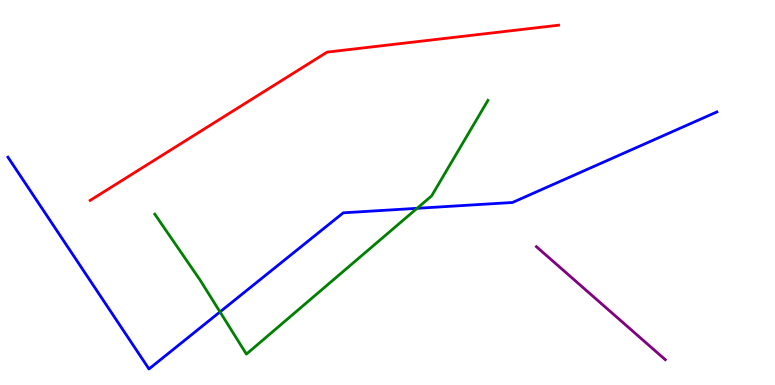[{'lines': ['blue', 'red'], 'intersections': []}, {'lines': ['green', 'red'], 'intersections': []}, {'lines': ['purple', 'red'], 'intersections': []}, {'lines': ['blue', 'green'], 'intersections': [{'x': 2.84, 'y': 1.9}, {'x': 5.38, 'y': 4.59}]}, {'lines': ['blue', 'purple'], 'intersections': []}, {'lines': ['green', 'purple'], 'intersections': []}]